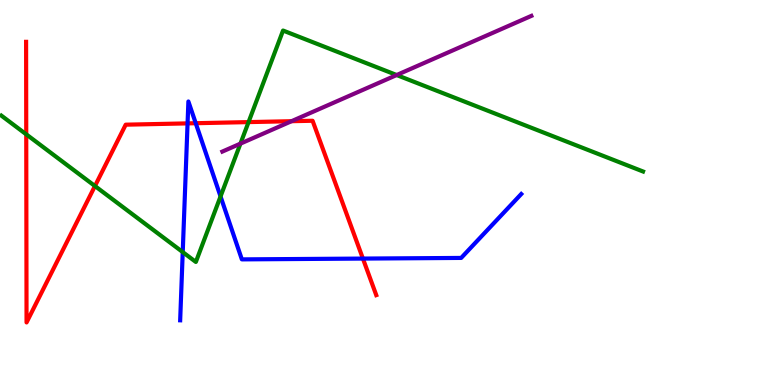[{'lines': ['blue', 'red'], 'intersections': [{'x': 2.42, 'y': 6.8}, {'x': 2.53, 'y': 6.8}, {'x': 4.68, 'y': 3.28}]}, {'lines': ['green', 'red'], 'intersections': [{'x': 0.339, 'y': 6.51}, {'x': 1.23, 'y': 5.17}, {'x': 3.21, 'y': 6.83}]}, {'lines': ['purple', 'red'], 'intersections': [{'x': 3.76, 'y': 6.85}]}, {'lines': ['blue', 'green'], 'intersections': [{'x': 2.36, 'y': 3.45}, {'x': 2.85, 'y': 4.9}]}, {'lines': ['blue', 'purple'], 'intersections': []}, {'lines': ['green', 'purple'], 'intersections': [{'x': 3.1, 'y': 6.27}, {'x': 5.12, 'y': 8.05}]}]